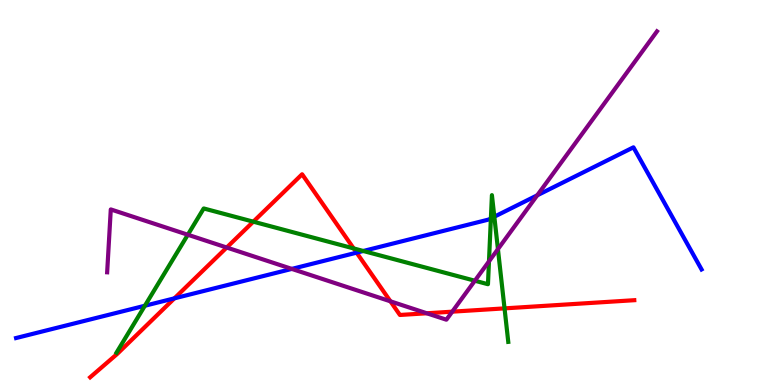[{'lines': ['blue', 'red'], 'intersections': [{'x': 2.25, 'y': 2.25}, {'x': 4.6, 'y': 3.44}]}, {'lines': ['green', 'red'], 'intersections': [{'x': 3.27, 'y': 4.24}, {'x': 4.56, 'y': 3.55}, {'x': 6.51, 'y': 1.99}]}, {'lines': ['purple', 'red'], 'intersections': [{'x': 2.93, 'y': 3.57}, {'x': 5.04, 'y': 2.17}, {'x': 5.51, 'y': 1.86}, {'x': 5.84, 'y': 1.9}]}, {'lines': ['blue', 'green'], 'intersections': [{'x': 1.87, 'y': 2.06}, {'x': 4.69, 'y': 3.48}, {'x': 6.33, 'y': 4.33}, {'x': 6.38, 'y': 4.37}]}, {'lines': ['blue', 'purple'], 'intersections': [{'x': 3.77, 'y': 3.02}, {'x': 6.93, 'y': 4.93}]}, {'lines': ['green', 'purple'], 'intersections': [{'x': 2.42, 'y': 3.9}, {'x': 6.13, 'y': 2.71}, {'x': 6.31, 'y': 3.21}, {'x': 6.42, 'y': 3.53}]}]